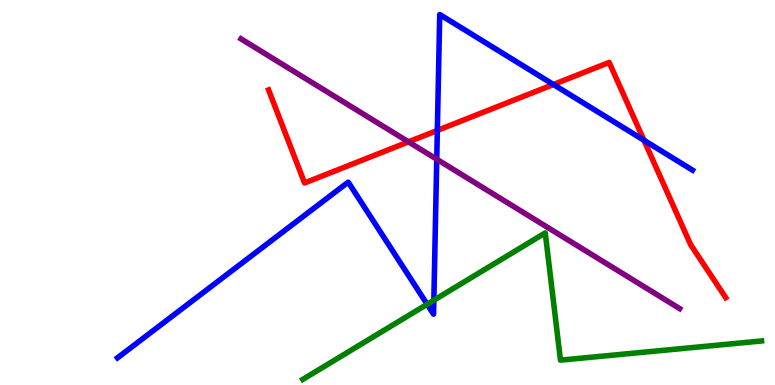[{'lines': ['blue', 'red'], 'intersections': [{'x': 5.64, 'y': 6.61}, {'x': 7.14, 'y': 7.81}, {'x': 8.31, 'y': 6.36}]}, {'lines': ['green', 'red'], 'intersections': []}, {'lines': ['purple', 'red'], 'intersections': [{'x': 5.27, 'y': 6.32}]}, {'lines': ['blue', 'green'], 'intersections': [{'x': 5.51, 'y': 2.1}, {'x': 5.6, 'y': 2.2}]}, {'lines': ['blue', 'purple'], 'intersections': [{'x': 5.64, 'y': 5.86}]}, {'lines': ['green', 'purple'], 'intersections': []}]